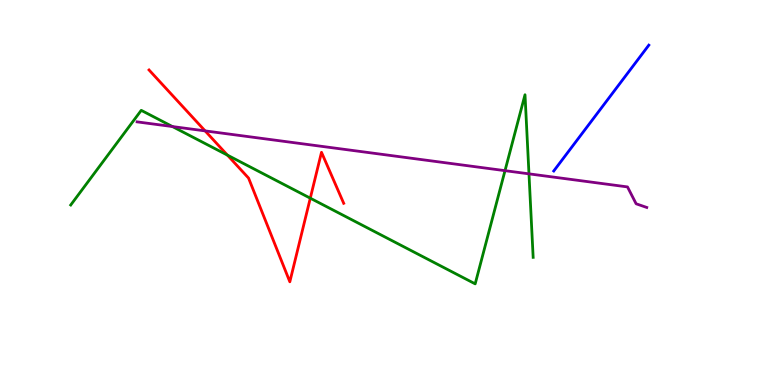[{'lines': ['blue', 'red'], 'intersections': []}, {'lines': ['green', 'red'], 'intersections': [{'x': 2.93, 'y': 5.97}, {'x': 4.0, 'y': 4.85}]}, {'lines': ['purple', 'red'], 'intersections': [{'x': 2.65, 'y': 6.6}]}, {'lines': ['blue', 'green'], 'intersections': []}, {'lines': ['blue', 'purple'], 'intersections': []}, {'lines': ['green', 'purple'], 'intersections': [{'x': 2.23, 'y': 6.71}, {'x': 6.52, 'y': 5.57}, {'x': 6.83, 'y': 5.48}]}]